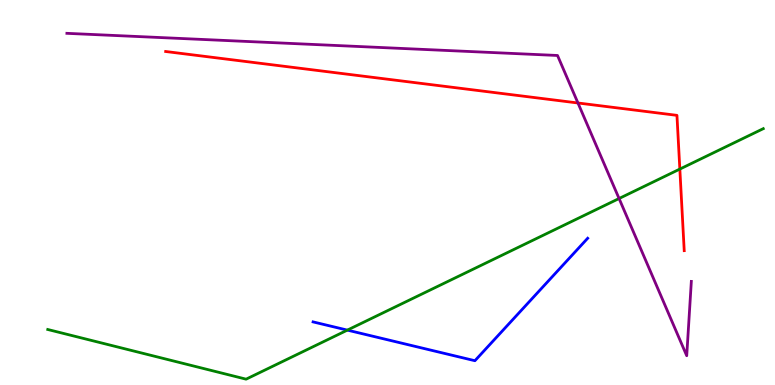[{'lines': ['blue', 'red'], 'intersections': []}, {'lines': ['green', 'red'], 'intersections': [{'x': 8.77, 'y': 5.61}]}, {'lines': ['purple', 'red'], 'intersections': [{'x': 7.46, 'y': 7.32}]}, {'lines': ['blue', 'green'], 'intersections': [{'x': 4.48, 'y': 1.43}]}, {'lines': ['blue', 'purple'], 'intersections': []}, {'lines': ['green', 'purple'], 'intersections': [{'x': 7.99, 'y': 4.84}]}]